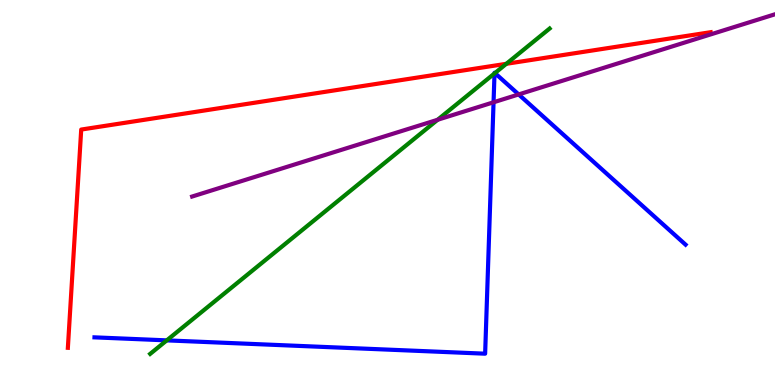[{'lines': ['blue', 'red'], 'intersections': []}, {'lines': ['green', 'red'], 'intersections': [{'x': 6.53, 'y': 8.34}]}, {'lines': ['purple', 'red'], 'intersections': []}, {'lines': ['blue', 'green'], 'intersections': [{'x': 2.15, 'y': 1.16}, {'x': 6.38, 'y': 8.09}, {'x': 6.39, 'y': 8.1}]}, {'lines': ['blue', 'purple'], 'intersections': [{'x': 6.37, 'y': 7.34}, {'x': 6.69, 'y': 7.55}]}, {'lines': ['green', 'purple'], 'intersections': [{'x': 5.65, 'y': 6.89}]}]